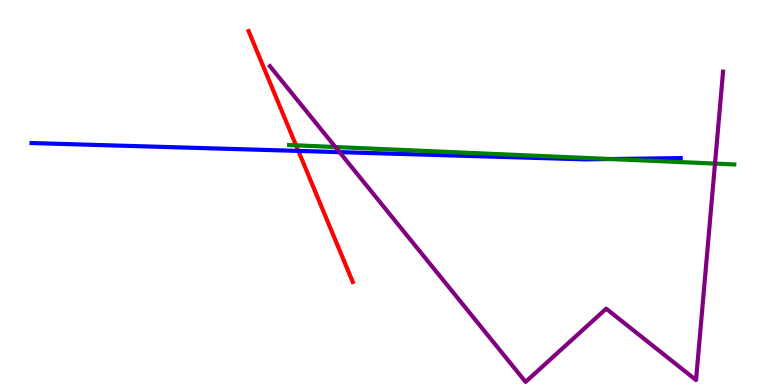[{'lines': ['blue', 'red'], 'intersections': [{'x': 3.85, 'y': 6.08}]}, {'lines': ['green', 'red'], 'intersections': [{'x': 3.82, 'y': 6.23}]}, {'lines': ['purple', 'red'], 'intersections': []}, {'lines': ['blue', 'green'], 'intersections': [{'x': 7.88, 'y': 5.87}]}, {'lines': ['blue', 'purple'], 'intersections': [{'x': 4.38, 'y': 6.05}]}, {'lines': ['green', 'purple'], 'intersections': [{'x': 4.33, 'y': 6.18}, {'x': 9.23, 'y': 5.75}]}]